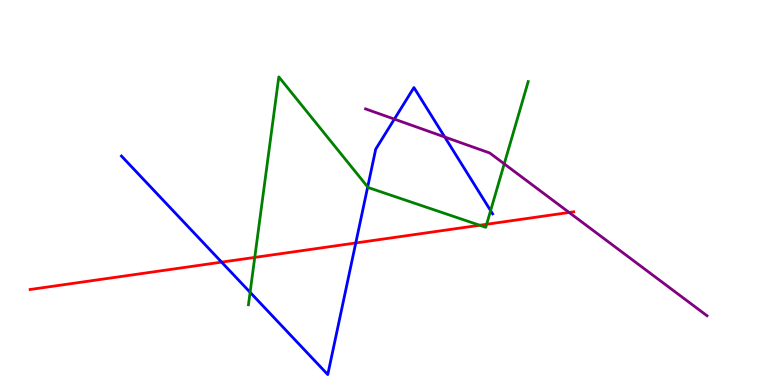[{'lines': ['blue', 'red'], 'intersections': [{'x': 2.86, 'y': 3.19}, {'x': 4.59, 'y': 3.69}]}, {'lines': ['green', 'red'], 'intersections': [{'x': 3.29, 'y': 3.31}, {'x': 6.19, 'y': 4.15}, {'x': 6.28, 'y': 4.18}]}, {'lines': ['purple', 'red'], 'intersections': [{'x': 7.34, 'y': 4.48}]}, {'lines': ['blue', 'green'], 'intersections': [{'x': 3.23, 'y': 2.41}, {'x': 4.74, 'y': 5.14}, {'x': 6.33, 'y': 4.53}]}, {'lines': ['blue', 'purple'], 'intersections': [{'x': 5.09, 'y': 6.91}, {'x': 5.74, 'y': 6.44}]}, {'lines': ['green', 'purple'], 'intersections': [{'x': 6.51, 'y': 5.74}]}]